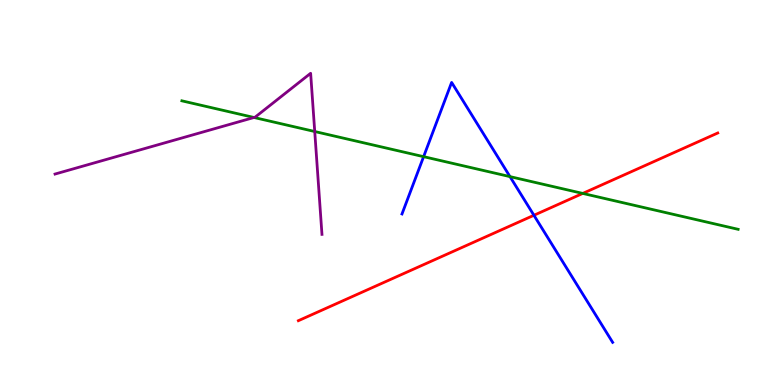[{'lines': ['blue', 'red'], 'intersections': [{'x': 6.89, 'y': 4.41}]}, {'lines': ['green', 'red'], 'intersections': [{'x': 7.52, 'y': 4.98}]}, {'lines': ['purple', 'red'], 'intersections': []}, {'lines': ['blue', 'green'], 'intersections': [{'x': 5.47, 'y': 5.93}, {'x': 6.58, 'y': 5.41}]}, {'lines': ['blue', 'purple'], 'intersections': []}, {'lines': ['green', 'purple'], 'intersections': [{'x': 3.28, 'y': 6.95}, {'x': 4.06, 'y': 6.58}]}]